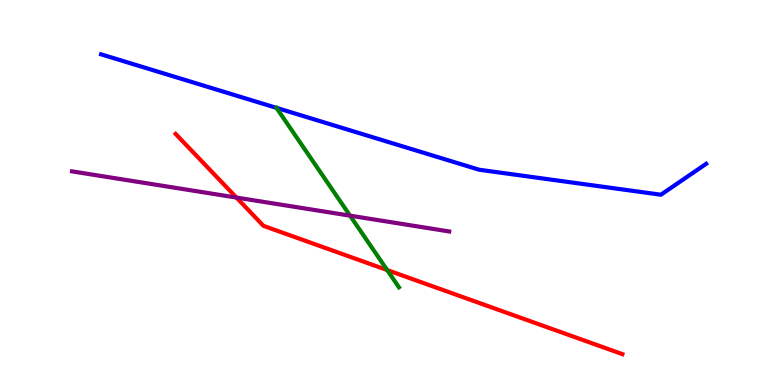[{'lines': ['blue', 'red'], 'intersections': []}, {'lines': ['green', 'red'], 'intersections': [{'x': 5.0, 'y': 2.99}]}, {'lines': ['purple', 'red'], 'intersections': [{'x': 3.05, 'y': 4.87}]}, {'lines': ['blue', 'green'], 'intersections': []}, {'lines': ['blue', 'purple'], 'intersections': []}, {'lines': ['green', 'purple'], 'intersections': [{'x': 4.52, 'y': 4.4}]}]